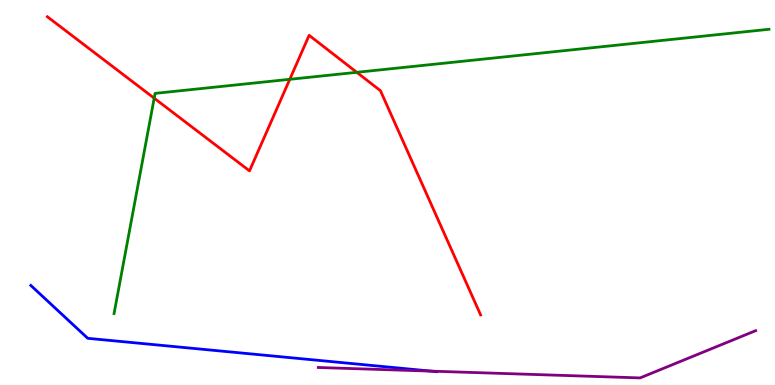[{'lines': ['blue', 'red'], 'intersections': []}, {'lines': ['green', 'red'], 'intersections': [{'x': 1.99, 'y': 7.45}, {'x': 3.74, 'y': 7.94}, {'x': 4.6, 'y': 8.12}]}, {'lines': ['purple', 'red'], 'intersections': []}, {'lines': ['blue', 'green'], 'intersections': []}, {'lines': ['blue', 'purple'], 'intersections': [{'x': 5.56, 'y': 0.36}]}, {'lines': ['green', 'purple'], 'intersections': []}]